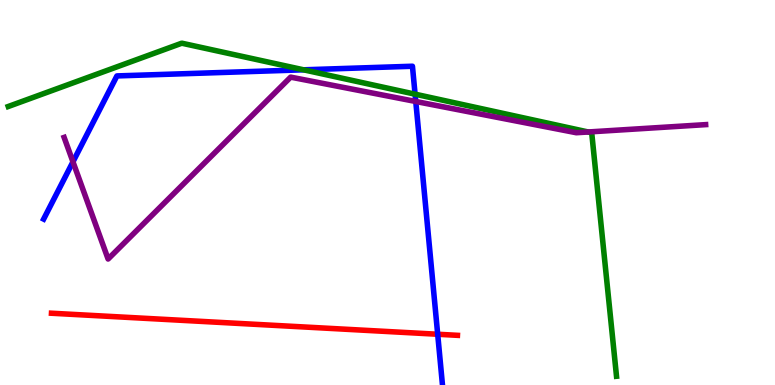[{'lines': ['blue', 'red'], 'intersections': [{'x': 5.65, 'y': 1.32}]}, {'lines': ['green', 'red'], 'intersections': []}, {'lines': ['purple', 'red'], 'intersections': []}, {'lines': ['blue', 'green'], 'intersections': [{'x': 3.92, 'y': 8.19}, {'x': 5.36, 'y': 7.55}]}, {'lines': ['blue', 'purple'], 'intersections': [{'x': 0.941, 'y': 5.8}, {'x': 5.36, 'y': 7.36}]}, {'lines': ['green', 'purple'], 'intersections': [{'x': 7.59, 'y': 6.57}]}]